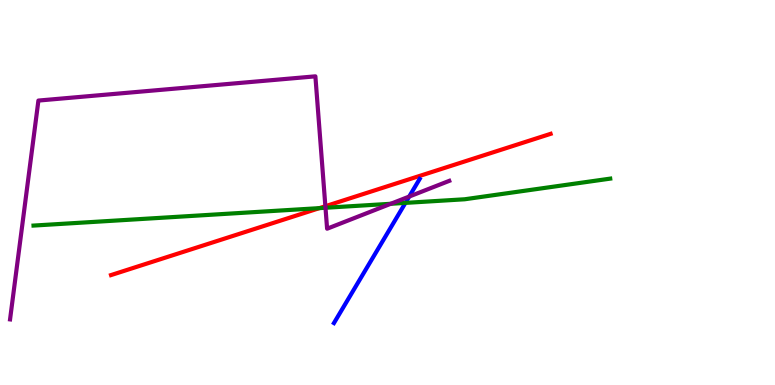[{'lines': ['blue', 'red'], 'intersections': []}, {'lines': ['green', 'red'], 'intersections': [{'x': 4.12, 'y': 4.59}]}, {'lines': ['purple', 'red'], 'intersections': [{'x': 4.2, 'y': 4.64}]}, {'lines': ['blue', 'green'], 'intersections': [{'x': 5.23, 'y': 4.73}]}, {'lines': ['blue', 'purple'], 'intersections': [{'x': 5.28, 'y': 4.89}]}, {'lines': ['green', 'purple'], 'intersections': [{'x': 4.2, 'y': 4.6}, {'x': 5.04, 'y': 4.71}]}]